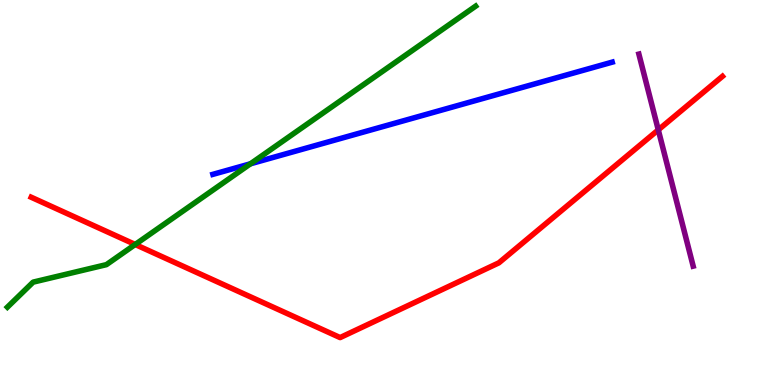[{'lines': ['blue', 'red'], 'intersections': []}, {'lines': ['green', 'red'], 'intersections': [{'x': 1.74, 'y': 3.65}]}, {'lines': ['purple', 'red'], 'intersections': [{'x': 8.49, 'y': 6.63}]}, {'lines': ['blue', 'green'], 'intersections': [{'x': 3.23, 'y': 5.75}]}, {'lines': ['blue', 'purple'], 'intersections': []}, {'lines': ['green', 'purple'], 'intersections': []}]